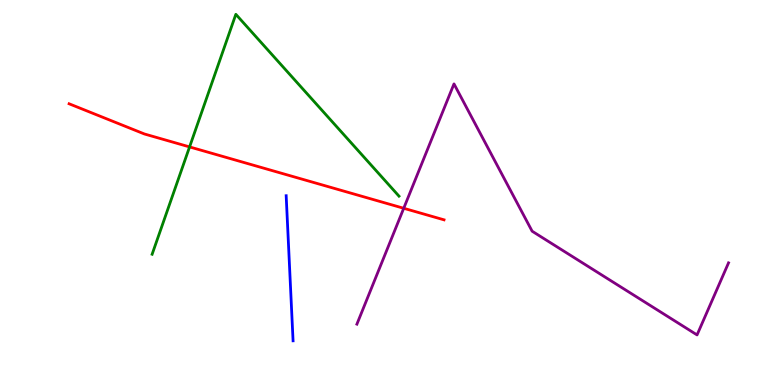[{'lines': ['blue', 'red'], 'intersections': []}, {'lines': ['green', 'red'], 'intersections': [{'x': 2.45, 'y': 6.18}]}, {'lines': ['purple', 'red'], 'intersections': [{'x': 5.21, 'y': 4.59}]}, {'lines': ['blue', 'green'], 'intersections': []}, {'lines': ['blue', 'purple'], 'intersections': []}, {'lines': ['green', 'purple'], 'intersections': []}]